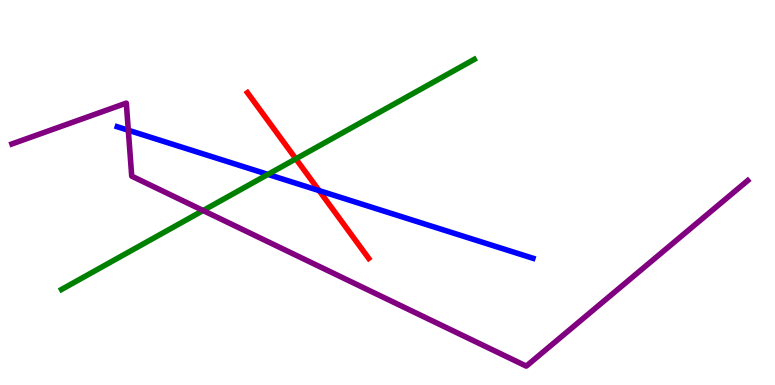[{'lines': ['blue', 'red'], 'intersections': [{'x': 4.12, 'y': 5.05}]}, {'lines': ['green', 'red'], 'intersections': [{'x': 3.82, 'y': 5.87}]}, {'lines': ['purple', 'red'], 'intersections': []}, {'lines': ['blue', 'green'], 'intersections': [{'x': 3.46, 'y': 5.47}]}, {'lines': ['blue', 'purple'], 'intersections': [{'x': 1.66, 'y': 6.62}]}, {'lines': ['green', 'purple'], 'intersections': [{'x': 2.62, 'y': 4.53}]}]